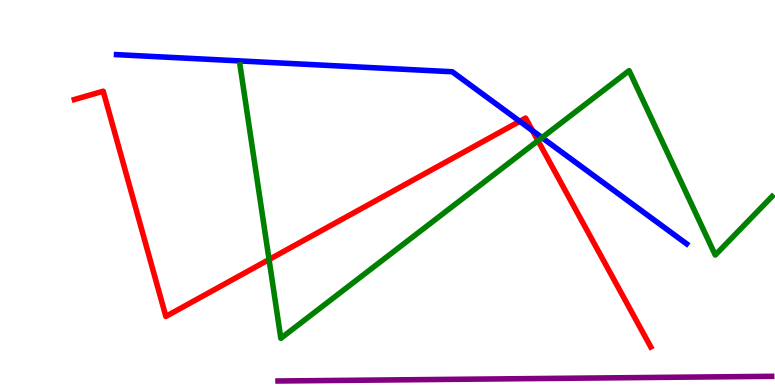[{'lines': ['blue', 'red'], 'intersections': [{'x': 6.71, 'y': 6.85}, {'x': 6.87, 'y': 6.61}]}, {'lines': ['green', 'red'], 'intersections': [{'x': 3.47, 'y': 3.26}, {'x': 6.94, 'y': 6.35}]}, {'lines': ['purple', 'red'], 'intersections': []}, {'lines': ['blue', 'green'], 'intersections': [{'x': 6.99, 'y': 6.43}]}, {'lines': ['blue', 'purple'], 'intersections': []}, {'lines': ['green', 'purple'], 'intersections': []}]